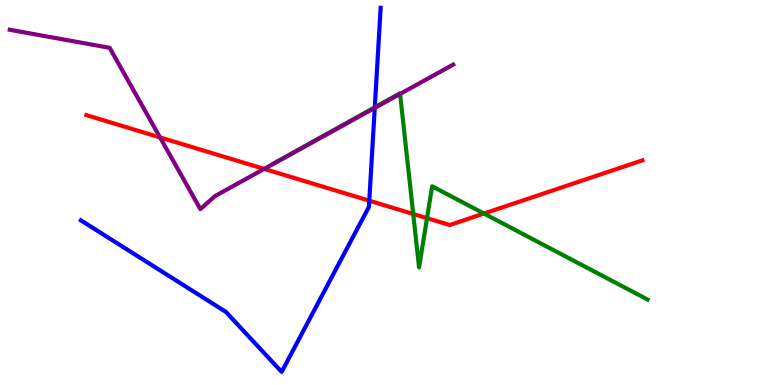[{'lines': ['blue', 'red'], 'intersections': [{'x': 4.76, 'y': 4.79}]}, {'lines': ['green', 'red'], 'intersections': [{'x': 5.33, 'y': 4.44}, {'x': 5.51, 'y': 4.33}, {'x': 6.24, 'y': 4.45}]}, {'lines': ['purple', 'red'], 'intersections': [{'x': 2.06, 'y': 6.43}, {'x': 3.41, 'y': 5.61}]}, {'lines': ['blue', 'green'], 'intersections': [{'x': 4.84, 'y': 7.21}]}, {'lines': ['blue', 'purple'], 'intersections': [{'x': 4.84, 'y': 7.2}]}, {'lines': ['green', 'purple'], 'intersections': [{'x': 5.16, 'y': 7.56}]}]